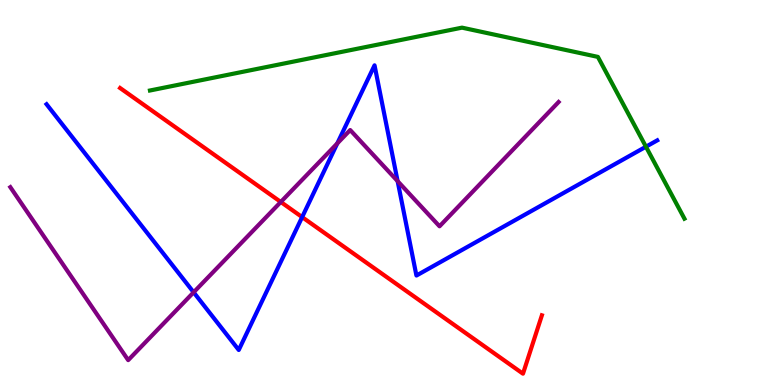[{'lines': ['blue', 'red'], 'intersections': [{'x': 3.9, 'y': 4.36}]}, {'lines': ['green', 'red'], 'intersections': []}, {'lines': ['purple', 'red'], 'intersections': [{'x': 3.62, 'y': 4.75}]}, {'lines': ['blue', 'green'], 'intersections': [{'x': 8.33, 'y': 6.19}]}, {'lines': ['blue', 'purple'], 'intersections': [{'x': 2.5, 'y': 2.41}, {'x': 4.35, 'y': 6.28}, {'x': 5.13, 'y': 5.29}]}, {'lines': ['green', 'purple'], 'intersections': []}]